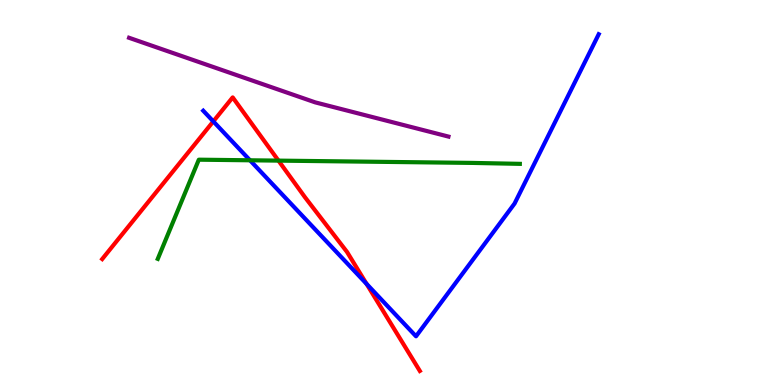[{'lines': ['blue', 'red'], 'intersections': [{'x': 2.75, 'y': 6.85}, {'x': 4.73, 'y': 2.63}]}, {'lines': ['green', 'red'], 'intersections': [{'x': 3.59, 'y': 5.83}]}, {'lines': ['purple', 'red'], 'intersections': []}, {'lines': ['blue', 'green'], 'intersections': [{'x': 3.23, 'y': 5.84}]}, {'lines': ['blue', 'purple'], 'intersections': []}, {'lines': ['green', 'purple'], 'intersections': []}]